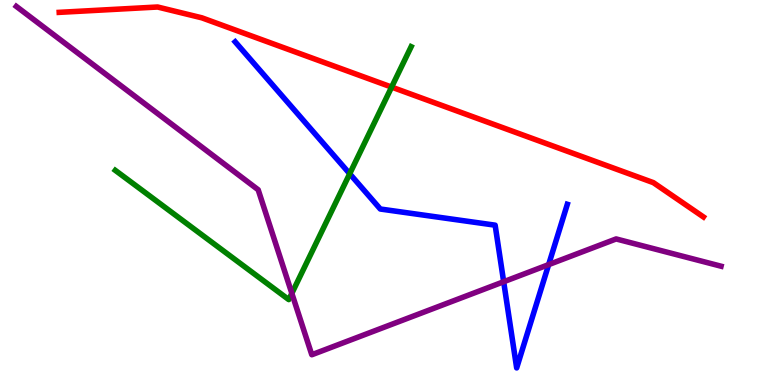[{'lines': ['blue', 'red'], 'intersections': []}, {'lines': ['green', 'red'], 'intersections': [{'x': 5.05, 'y': 7.74}]}, {'lines': ['purple', 'red'], 'intersections': []}, {'lines': ['blue', 'green'], 'intersections': [{'x': 4.51, 'y': 5.49}]}, {'lines': ['blue', 'purple'], 'intersections': [{'x': 6.5, 'y': 2.68}, {'x': 7.08, 'y': 3.13}]}, {'lines': ['green', 'purple'], 'intersections': [{'x': 3.77, 'y': 2.38}]}]